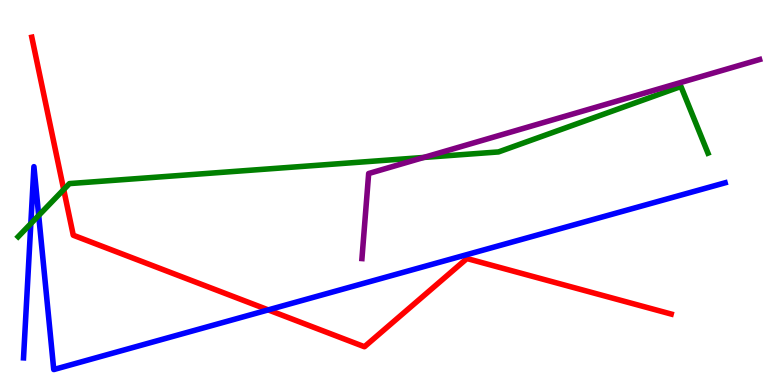[{'lines': ['blue', 'red'], 'intersections': [{'x': 3.46, 'y': 1.95}]}, {'lines': ['green', 'red'], 'intersections': [{'x': 0.822, 'y': 5.08}]}, {'lines': ['purple', 'red'], 'intersections': []}, {'lines': ['blue', 'green'], 'intersections': [{'x': 0.398, 'y': 4.19}, {'x': 0.499, 'y': 4.4}]}, {'lines': ['blue', 'purple'], 'intersections': []}, {'lines': ['green', 'purple'], 'intersections': [{'x': 5.47, 'y': 5.91}]}]